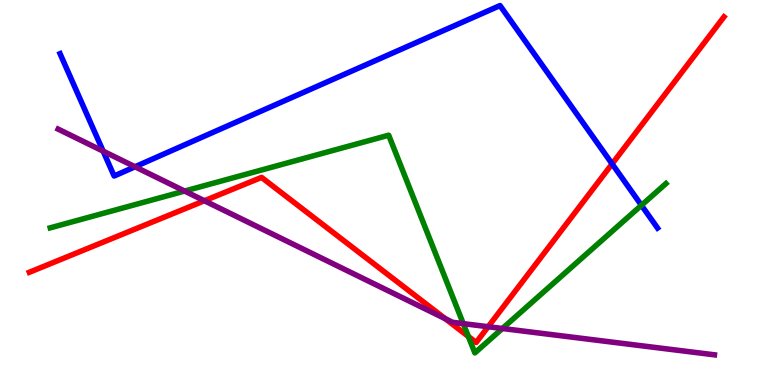[{'lines': ['blue', 'red'], 'intersections': [{'x': 7.9, 'y': 5.74}]}, {'lines': ['green', 'red'], 'intersections': [{'x': 6.04, 'y': 1.26}]}, {'lines': ['purple', 'red'], 'intersections': [{'x': 2.64, 'y': 4.79}, {'x': 5.75, 'y': 1.72}, {'x': 6.3, 'y': 1.51}]}, {'lines': ['blue', 'green'], 'intersections': [{'x': 8.28, 'y': 4.67}]}, {'lines': ['blue', 'purple'], 'intersections': [{'x': 1.33, 'y': 6.07}, {'x': 1.74, 'y': 5.67}]}, {'lines': ['green', 'purple'], 'intersections': [{'x': 2.38, 'y': 5.04}, {'x': 5.98, 'y': 1.59}, {'x': 6.48, 'y': 1.47}]}]